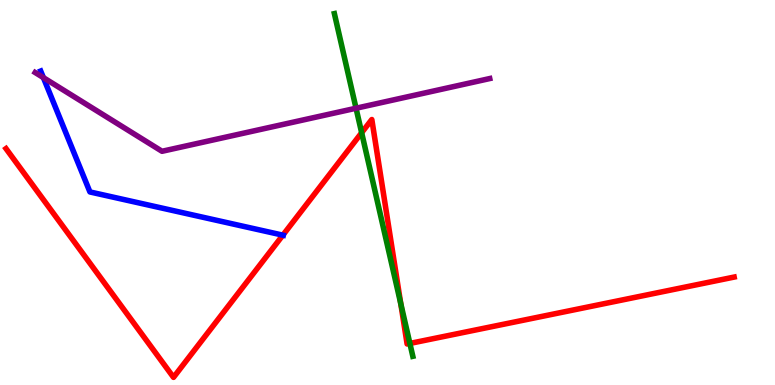[{'lines': ['blue', 'red'], 'intersections': [{'x': 3.65, 'y': 3.89}]}, {'lines': ['green', 'red'], 'intersections': [{'x': 4.67, 'y': 6.55}, {'x': 5.17, 'y': 2.12}, {'x': 5.29, 'y': 1.08}]}, {'lines': ['purple', 'red'], 'intersections': []}, {'lines': ['blue', 'green'], 'intersections': []}, {'lines': ['blue', 'purple'], 'intersections': [{'x': 0.56, 'y': 7.98}]}, {'lines': ['green', 'purple'], 'intersections': [{'x': 4.59, 'y': 7.19}]}]